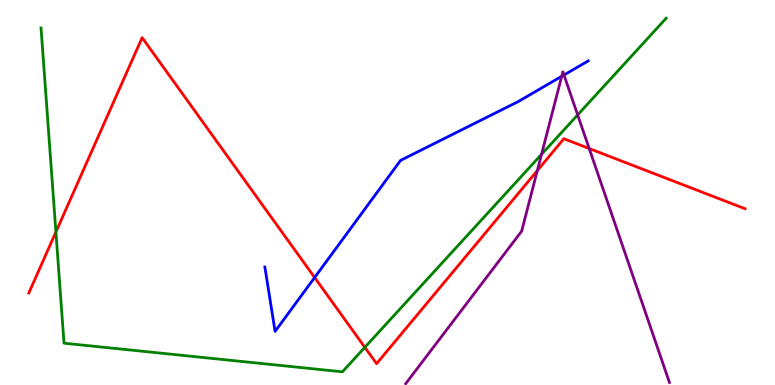[{'lines': ['blue', 'red'], 'intersections': [{'x': 4.06, 'y': 2.79}]}, {'lines': ['green', 'red'], 'intersections': [{'x': 0.721, 'y': 3.97}, {'x': 4.71, 'y': 0.978}]}, {'lines': ['purple', 'red'], 'intersections': [{'x': 6.93, 'y': 5.57}, {'x': 7.6, 'y': 6.14}]}, {'lines': ['blue', 'green'], 'intersections': []}, {'lines': ['blue', 'purple'], 'intersections': [{'x': 7.25, 'y': 8.02}, {'x': 7.28, 'y': 8.05}]}, {'lines': ['green', 'purple'], 'intersections': [{'x': 6.99, 'y': 5.99}, {'x': 7.45, 'y': 7.02}]}]